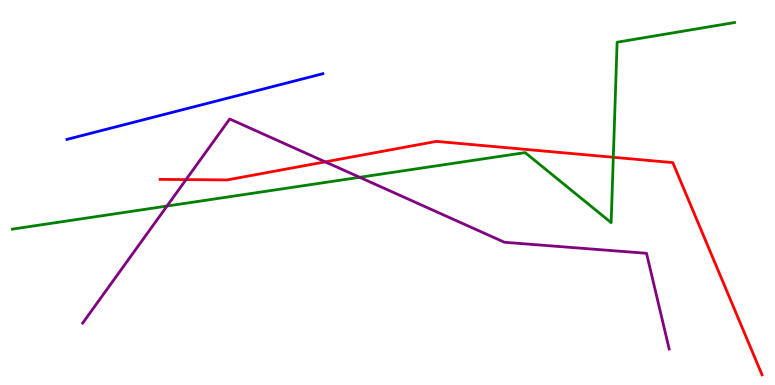[{'lines': ['blue', 'red'], 'intersections': []}, {'lines': ['green', 'red'], 'intersections': [{'x': 7.91, 'y': 5.92}]}, {'lines': ['purple', 'red'], 'intersections': [{'x': 2.4, 'y': 5.34}, {'x': 4.2, 'y': 5.8}]}, {'lines': ['blue', 'green'], 'intersections': []}, {'lines': ['blue', 'purple'], 'intersections': []}, {'lines': ['green', 'purple'], 'intersections': [{'x': 2.15, 'y': 4.65}, {'x': 4.64, 'y': 5.39}]}]